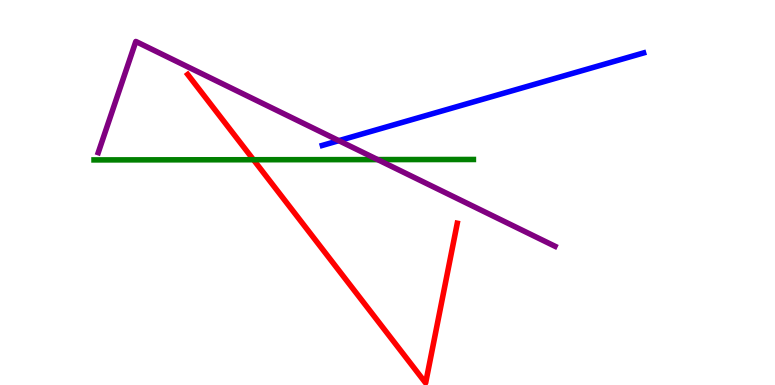[{'lines': ['blue', 'red'], 'intersections': []}, {'lines': ['green', 'red'], 'intersections': [{'x': 3.27, 'y': 5.85}]}, {'lines': ['purple', 'red'], 'intersections': []}, {'lines': ['blue', 'green'], 'intersections': []}, {'lines': ['blue', 'purple'], 'intersections': [{'x': 4.37, 'y': 6.35}]}, {'lines': ['green', 'purple'], 'intersections': [{'x': 4.87, 'y': 5.85}]}]